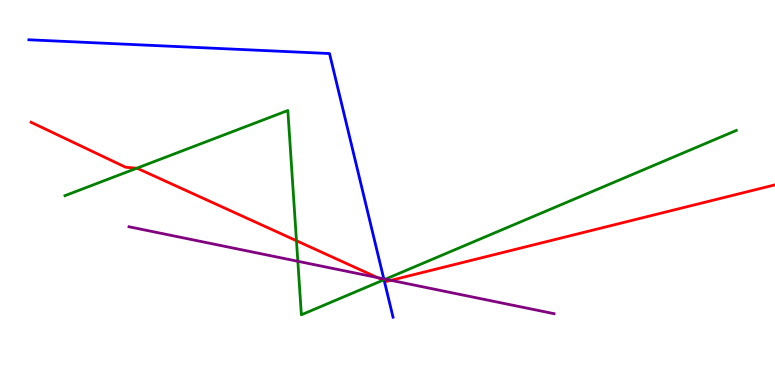[{'lines': ['blue', 'red'], 'intersections': [{'x': 4.96, 'y': 2.71}]}, {'lines': ['green', 'red'], 'intersections': [{'x': 1.76, 'y': 5.63}, {'x': 3.83, 'y': 3.75}, {'x': 4.94, 'y': 2.72}]}, {'lines': ['purple', 'red'], 'intersections': [{'x': 4.87, 'y': 2.79}, {'x': 5.04, 'y': 2.72}]}, {'lines': ['blue', 'green'], 'intersections': [{'x': 4.96, 'y': 2.73}]}, {'lines': ['blue', 'purple'], 'intersections': [{'x': 4.95, 'y': 2.76}]}, {'lines': ['green', 'purple'], 'intersections': [{'x': 3.84, 'y': 3.21}, {'x': 4.97, 'y': 2.75}]}]